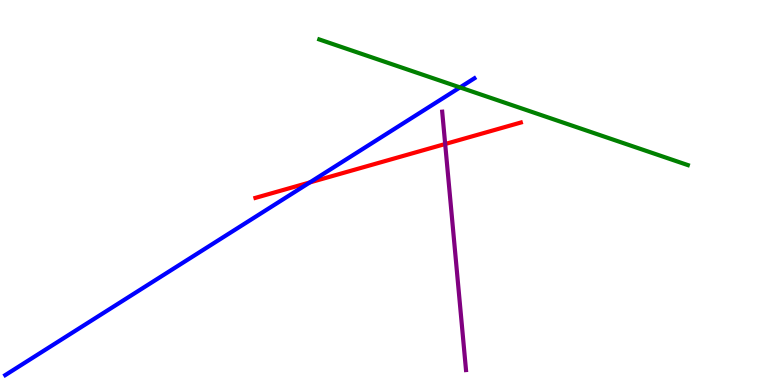[{'lines': ['blue', 'red'], 'intersections': [{'x': 4.0, 'y': 5.26}]}, {'lines': ['green', 'red'], 'intersections': []}, {'lines': ['purple', 'red'], 'intersections': [{'x': 5.74, 'y': 6.26}]}, {'lines': ['blue', 'green'], 'intersections': [{'x': 5.94, 'y': 7.73}]}, {'lines': ['blue', 'purple'], 'intersections': []}, {'lines': ['green', 'purple'], 'intersections': []}]